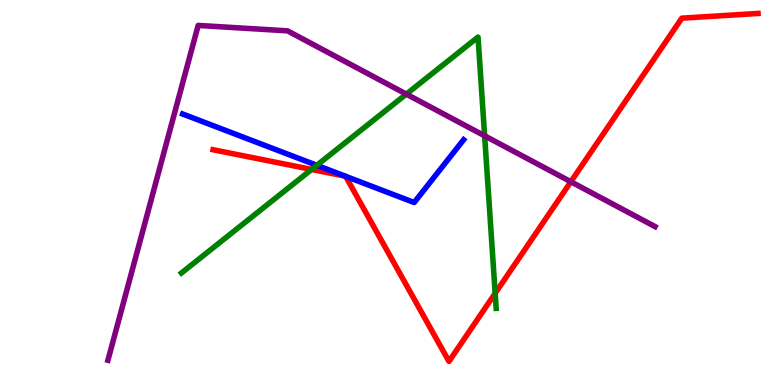[{'lines': ['blue', 'red'], 'intersections': [{'x': 4.46, 'y': 5.42}, {'x': 4.46, 'y': 5.42}]}, {'lines': ['green', 'red'], 'intersections': [{'x': 4.02, 'y': 5.6}, {'x': 6.39, 'y': 2.38}]}, {'lines': ['purple', 'red'], 'intersections': [{'x': 7.37, 'y': 5.28}]}, {'lines': ['blue', 'green'], 'intersections': [{'x': 4.09, 'y': 5.71}]}, {'lines': ['blue', 'purple'], 'intersections': []}, {'lines': ['green', 'purple'], 'intersections': [{'x': 5.24, 'y': 7.56}, {'x': 6.25, 'y': 6.47}]}]